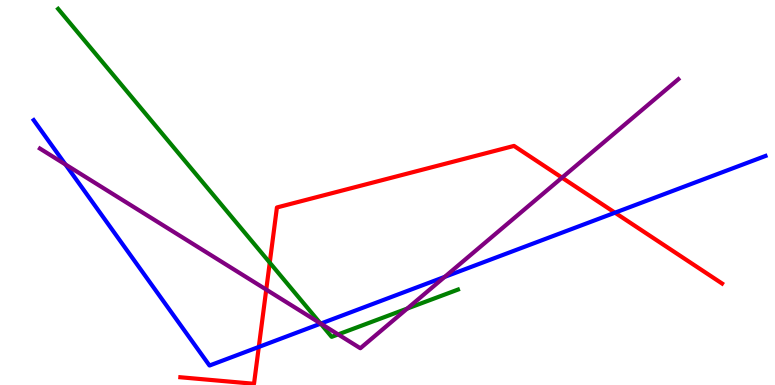[{'lines': ['blue', 'red'], 'intersections': [{'x': 3.34, 'y': 0.988}, {'x': 7.94, 'y': 4.48}]}, {'lines': ['green', 'red'], 'intersections': [{'x': 3.48, 'y': 3.18}]}, {'lines': ['purple', 'red'], 'intersections': [{'x': 3.44, 'y': 2.48}, {'x': 7.25, 'y': 5.39}]}, {'lines': ['blue', 'green'], 'intersections': [{'x': 4.14, 'y': 1.59}]}, {'lines': ['blue', 'purple'], 'intersections': [{'x': 0.845, 'y': 5.73}, {'x': 4.14, 'y': 1.6}, {'x': 5.74, 'y': 2.81}]}, {'lines': ['green', 'purple'], 'intersections': [{'x': 4.13, 'y': 1.6}, {'x': 4.36, 'y': 1.31}, {'x': 5.25, 'y': 1.99}]}]